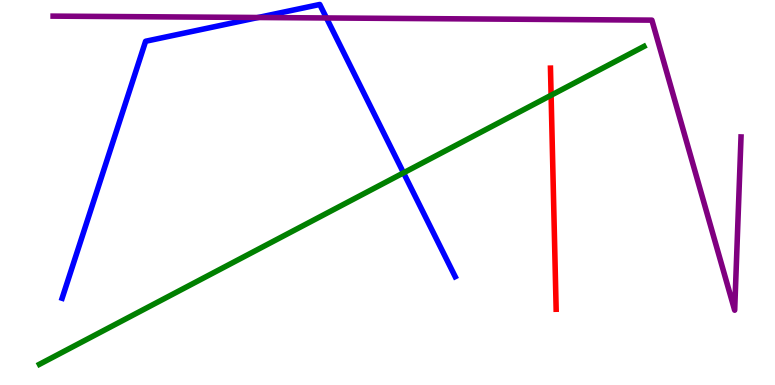[{'lines': ['blue', 'red'], 'intersections': []}, {'lines': ['green', 'red'], 'intersections': [{'x': 7.11, 'y': 7.53}]}, {'lines': ['purple', 'red'], 'intersections': []}, {'lines': ['blue', 'green'], 'intersections': [{'x': 5.21, 'y': 5.51}]}, {'lines': ['blue', 'purple'], 'intersections': [{'x': 3.33, 'y': 9.55}, {'x': 4.21, 'y': 9.53}]}, {'lines': ['green', 'purple'], 'intersections': []}]